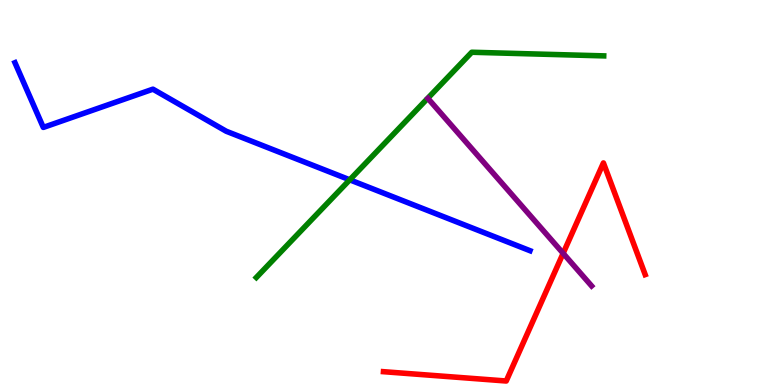[{'lines': ['blue', 'red'], 'intersections': []}, {'lines': ['green', 'red'], 'intersections': []}, {'lines': ['purple', 'red'], 'intersections': [{'x': 7.27, 'y': 3.42}]}, {'lines': ['blue', 'green'], 'intersections': [{'x': 4.51, 'y': 5.33}]}, {'lines': ['blue', 'purple'], 'intersections': []}, {'lines': ['green', 'purple'], 'intersections': []}]